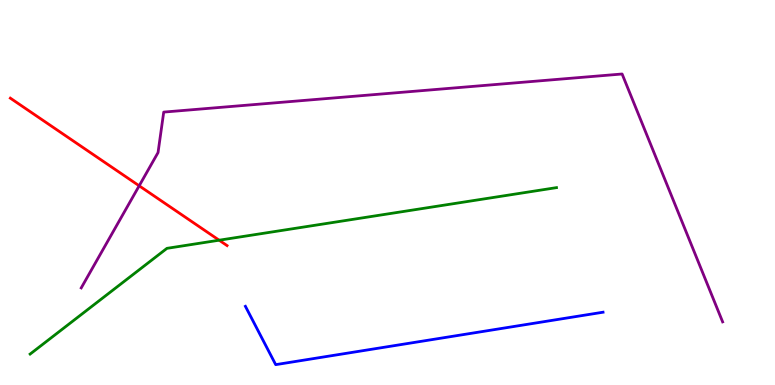[{'lines': ['blue', 'red'], 'intersections': []}, {'lines': ['green', 'red'], 'intersections': [{'x': 2.83, 'y': 3.76}]}, {'lines': ['purple', 'red'], 'intersections': [{'x': 1.8, 'y': 5.17}]}, {'lines': ['blue', 'green'], 'intersections': []}, {'lines': ['blue', 'purple'], 'intersections': []}, {'lines': ['green', 'purple'], 'intersections': []}]